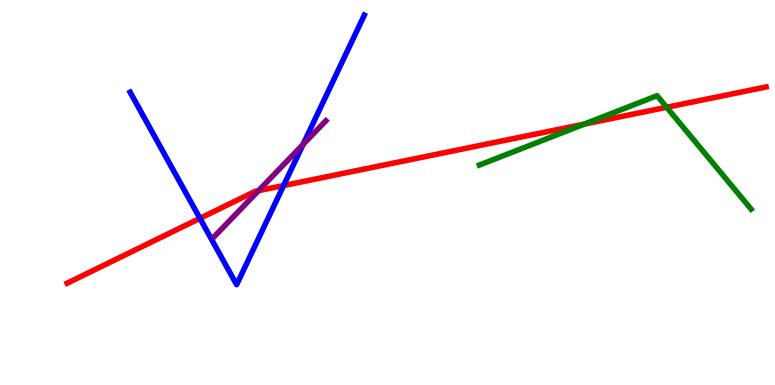[{'lines': ['blue', 'red'], 'intersections': [{'x': 2.58, 'y': 4.33}, {'x': 3.66, 'y': 5.18}]}, {'lines': ['green', 'red'], 'intersections': [{'x': 7.54, 'y': 6.78}, {'x': 8.6, 'y': 7.21}]}, {'lines': ['purple', 'red'], 'intersections': [{'x': 3.34, 'y': 5.05}]}, {'lines': ['blue', 'green'], 'intersections': []}, {'lines': ['blue', 'purple'], 'intersections': [{'x': 3.91, 'y': 6.25}]}, {'lines': ['green', 'purple'], 'intersections': []}]